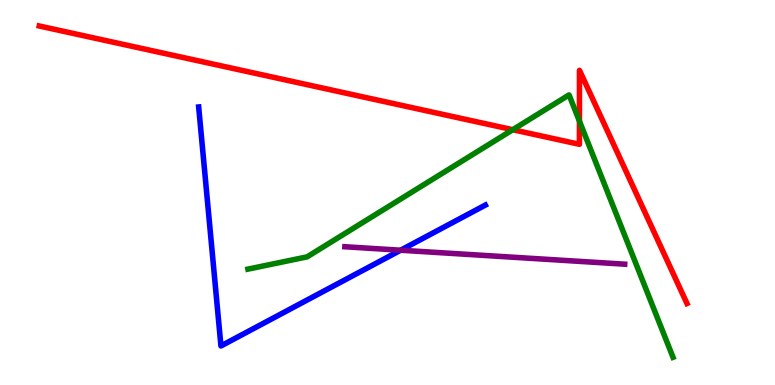[{'lines': ['blue', 'red'], 'intersections': []}, {'lines': ['green', 'red'], 'intersections': [{'x': 6.62, 'y': 6.63}, {'x': 7.48, 'y': 6.85}]}, {'lines': ['purple', 'red'], 'intersections': []}, {'lines': ['blue', 'green'], 'intersections': []}, {'lines': ['blue', 'purple'], 'intersections': [{'x': 5.17, 'y': 3.5}]}, {'lines': ['green', 'purple'], 'intersections': []}]